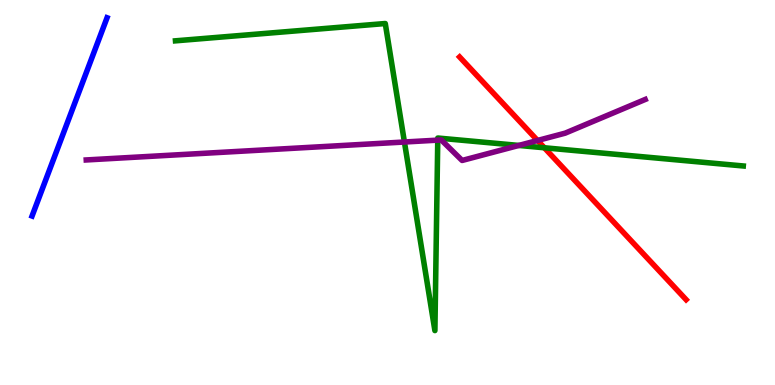[{'lines': ['blue', 'red'], 'intersections': []}, {'lines': ['green', 'red'], 'intersections': [{'x': 7.02, 'y': 6.16}]}, {'lines': ['purple', 'red'], 'intersections': [{'x': 6.94, 'y': 6.35}]}, {'lines': ['blue', 'green'], 'intersections': []}, {'lines': ['blue', 'purple'], 'intersections': []}, {'lines': ['green', 'purple'], 'intersections': [{'x': 5.22, 'y': 6.31}, {'x': 5.65, 'y': 6.36}, {'x': 6.69, 'y': 6.22}]}]